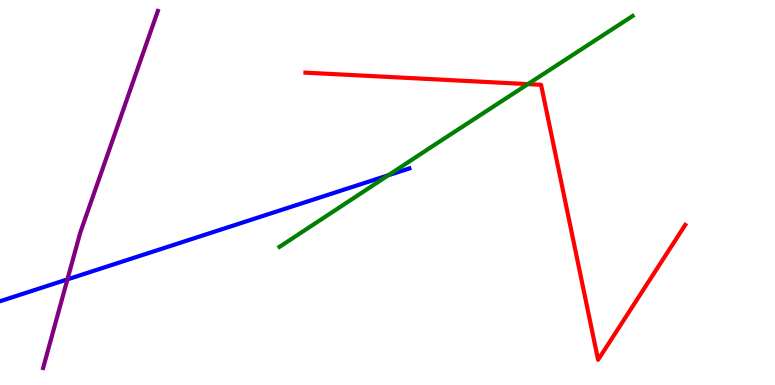[{'lines': ['blue', 'red'], 'intersections': []}, {'lines': ['green', 'red'], 'intersections': [{'x': 6.81, 'y': 7.81}]}, {'lines': ['purple', 'red'], 'intersections': []}, {'lines': ['blue', 'green'], 'intersections': [{'x': 5.01, 'y': 5.45}]}, {'lines': ['blue', 'purple'], 'intersections': [{'x': 0.87, 'y': 2.74}]}, {'lines': ['green', 'purple'], 'intersections': []}]